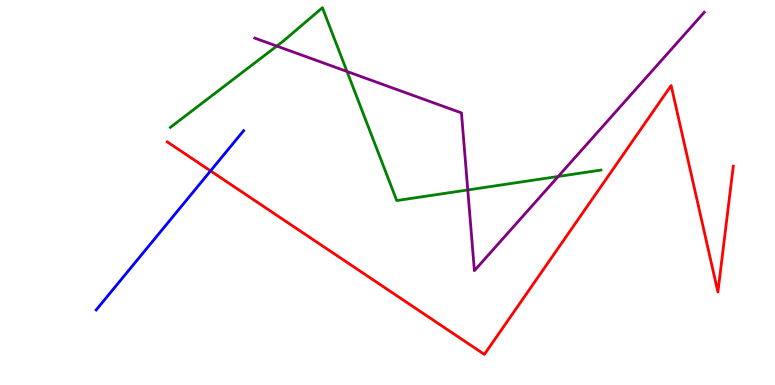[{'lines': ['blue', 'red'], 'intersections': [{'x': 2.72, 'y': 5.56}]}, {'lines': ['green', 'red'], 'intersections': []}, {'lines': ['purple', 'red'], 'intersections': []}, {'lines': ['blue', 'green'], 'intersections': []}, {'lines': ['blue', 'purple'], 'intersections': []}, {'lines': ['green', 'purple'], 'intersections': [{'x': 3.57, 'y': 8.8}, {'x': 4.48, 'y': 8.14}, {'x': 6.04, 'y': 5.07}, {'x': 7.2, 'y': 5.42}]}]